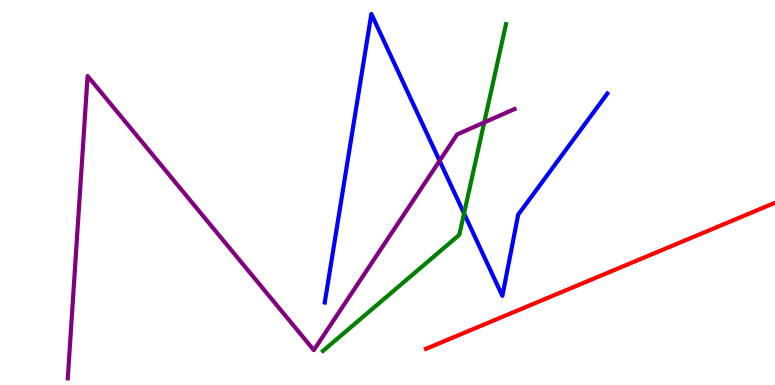[{'lines': ['blue', 'red'], 'intersections': []}, {'lines': ['green', 'red'], 'intersections': []}, {'lines': ['purple', 'red'], 'intersections': []}, {'lines': ['blue', 'green'], 'intersections': [{'x': 5.99, 'y': 4.46}]}, {'lines': ['blue', 'purple'], 'intersections': [{'x': 5.67, 'y': 5.82}]}, {'lines': ['green', 'purple'], 'intersections': [{'x': 6.25, 'y': 6.82}]}]